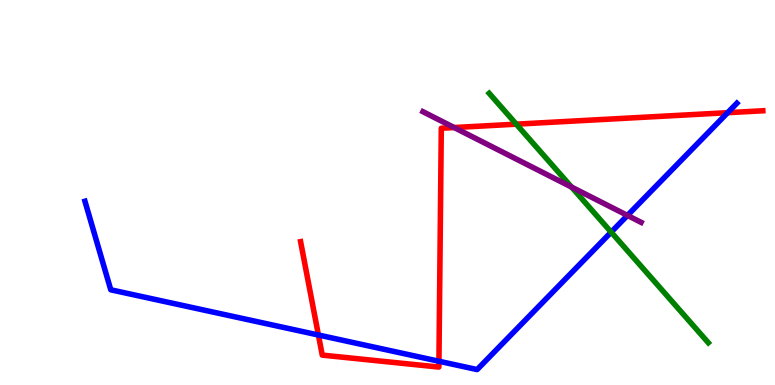[{'lines': ['blue', 'red'], 'intersections': [{'x': 4.11, 'y': 1.3}, {'x': 5.66, 'y': 0.617}, {'x': 9.39, 'y': 7.07}]}, {'lines': ['green', 'red'], 'intersections': [{'x': 6.66, 'y': 6.77}]}, {'lines': ['purple', 'red'], 'intersections': [{'x': 5.86, 'y': 6.69}]}, {'lines': ['blue', 'green'], 'intersections': [{'x': 7.89, 'y': 3.97}]}, {'lines': ['blue', 'purple'], 'intersections': [{'x': 8.1, 'y': 4.4}]}, {'lines': ['green', 'purple'], 'intersections': [{'x': 7.38, 'y': 5.14}]}]